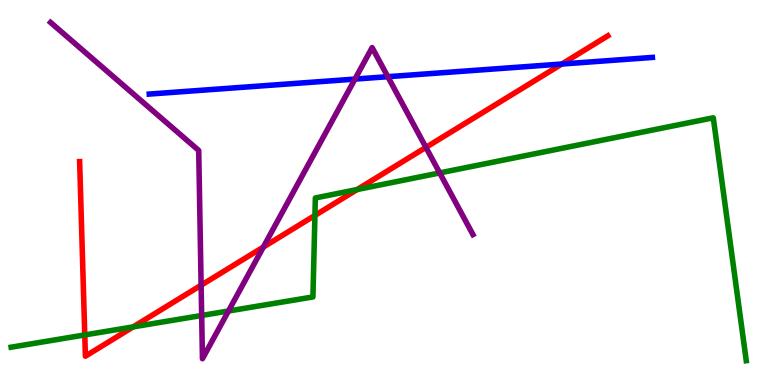[{'lines': ['blue', 'red'], 'intersections': [{'x': 7.25, 'y': 8.34}]}, {'lines': ['green', 'red'], 'intersections': [{'x': 1.09, 'y': 1.3}, {'x': 1.72, 'y': 1.51}, {'x': 4.06, 'y': 4.4}, {'x': 4.61, 'y': 5.08}]}, {'lines': ['purple', 'red'], 'intersections': [{'x': 2.6, 'y': 2.59}, {'x': 3.4, 'y': 3.58}, {'x': 5.5, 'y': 6.17}]}, {'lines': ['blue', 'green'], 'intersections': []}, {'lines': ['blue', 'purple'], 'intersections': [{'x': 4.58, 'y': 7.95}, {'x': 5.0, 'y': 8.01}]}, {'lines': ['green', 'purple'], 'intersections': [{'x': 2.6, 'y': 1.81}, {'x': 2.95, 'y': 1.92}, {'x': 5.67, 'y': 5.51}]}]